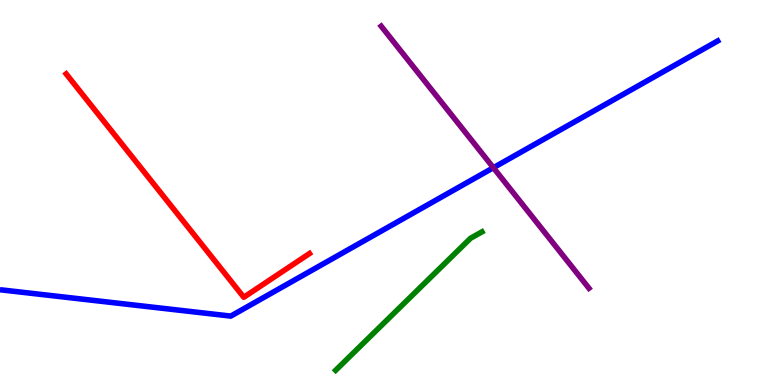[{'lines': ['blue', 'red'], 'intersections': []}, {'lines': ['green', 'red'], 'intersections': []}, {'lines': ['purple', 'red'], 'intersections': []}, {'lines': ['blue', 'green'], 'intersections': []}, {'lines': ['blue', 'purple'], 'intersections': [{'x': 6.37, 'y': 5.64}]}, {'lines': ['green', 'purple'], 'intersections': []}]